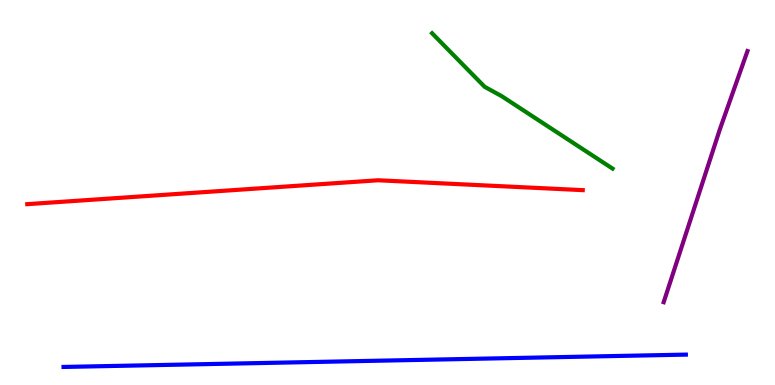[{'lines': ['blue', 'red'], 'intersections': []}, {'lines': ['green', 'red'], 'intersections': []}, {'lines': ['purple', 'red'], 'intersections': []}, {'lines': ['blue', 'green'], 'intersections': []}, {'lines': ['blue', 'purple'], 'intersections': []}, {'lines': ['green', 'purple'], 'intersections': []}]